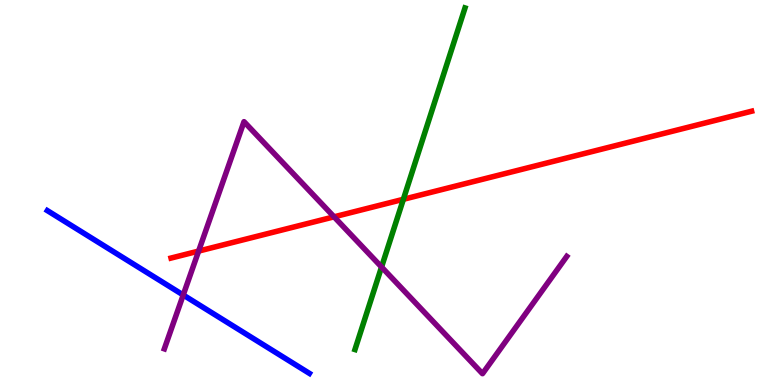[{'lines': ['blue', 'red'], 'intersections': []}, {'lines': ['green', 'red'], 'intersections': [{'x': 5.2, 'y': 4.82}]}, {'lines': ['purple', 'red'], 'intersections': [{'x': 2.56, 'y': 3.48}, {'x': 4.31, 'y': 4.37}]}, {'lines': ['blue', 'green'], 'intersections': []}, {'lines': ['blue', 'purple'], 'intersections': [{'x': 2.36, 'y': 2.34}]}, {'lines': ['green', 'purple'], 'intersections': [{'x': 4.92, 'y': 3.06}]}]